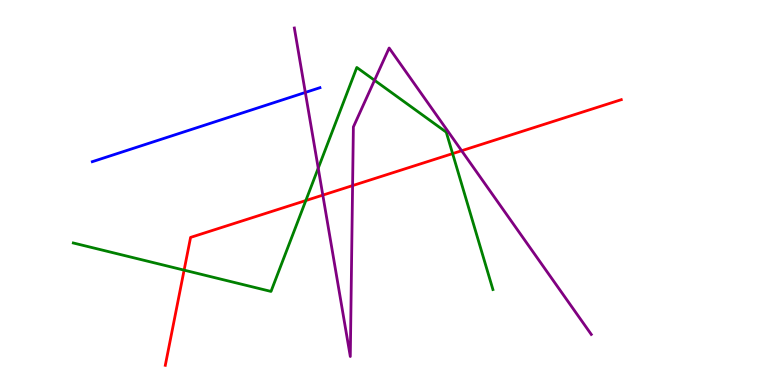[{'lines': ['blue', 'red'], 'intersections': []}, {'lines': ['green', 'red'], 'intersections': [{'x': 2.38, 'y': 2.98}, {'x': 3.95, 'y': 4.79}, {'x': 5.84, 'y': 6.01}]}, {'lines': ['purple', 'red'], 'intersections': [{'x': 4.17, 'y': 4.93}, {'x': 4.55, 'y': 5.18}, {'x': 5.96, 'y': 6.09}]}, {'lines': ['blue', 'green'], 'intersections': []}, {'lines': ['blue', 'purple'], 'intersections': [{'x': 3.94, 'y': 7.6}]}, {'lines': ['green', 'purple'], 'intersections': [{'x': 4.11, 'y': 5.63}, {'x': 4.83, 'y': 7.91}]}]